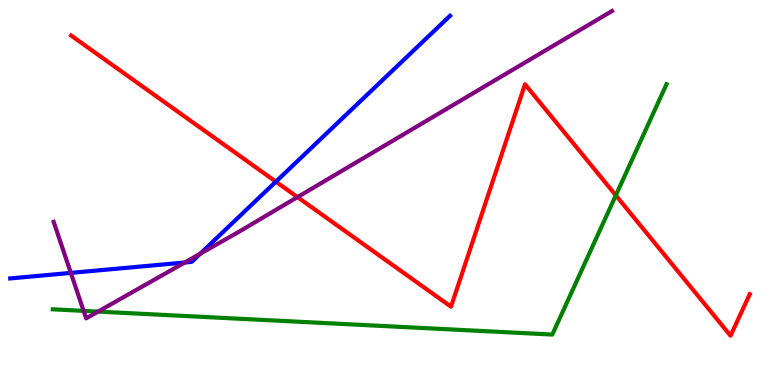[{'lines': ['blue', 'red'], 'intersections': [{'x': 3.56, 'y': 5.28}]}, {'lines': ['green', 'red'], 'intersections': [{'x': 7.95, 'y': 4.93}]}, {'lines': ['purple', 'red'], 'intersections': [{'x': 3.84, 'y': 4.88}]}, {'lines': ['blue', 'green'], 'intersections': []}, {'lines': ['blue', 'purple'], 'intersections': [{'x': 0.914, 'y': 2.91}, {'x': 2.38, 'y': 3.18}, {'x': 2.58, 'y': 3.41}]}, {'lines': ['green', 'purple'], 'intersections': [{'x': 1.08, 'y': 1.93}, {'x': 1.27, 'y': 1.91}]}]